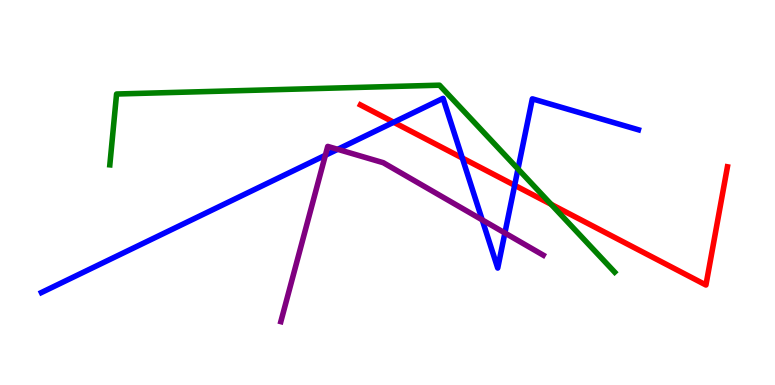[{'lines': ['blue', 'red'], 'intersections': [{'x': 5.08, 'y': 6.82}, {'x': 5.97, 'y': 5.9}, {'x': 6.64, 'y': 5.19}]}, {'lines': ['green', 'red'], 'intersections': [{'x': 7.11, 'y': 4.69}]}, {'lines': ['purple', 'red'], 'intersections': []}, {'lines': ['blue', 'green'], 'intersections': [{'x': 6.68, 'y': 5.61}]}, {'lines': ['blue', 'purple'], 'intersections': [{'x': 4.2, 'y': 5.97}, {'x': 4.36, 'y': 6.12}, {'x': 6.22, 'y': 4.29}, {'x': 6.51, 'y': 3.95}]}, {'lines': ['green', 'purple'], 'intersections': []}]